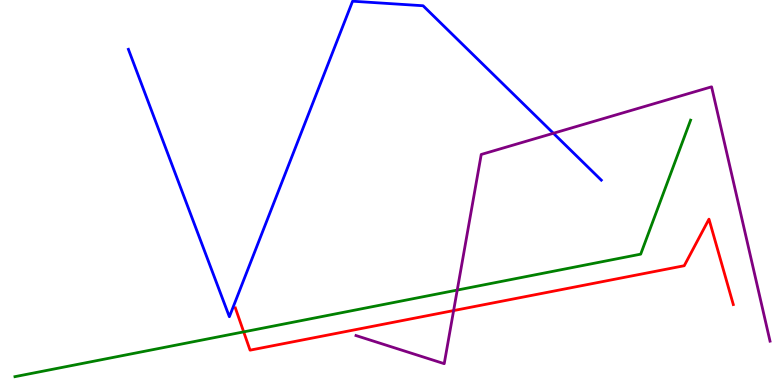[{'lines': ['blue', 'red'], 'intersections': []}, {'lines': ['green', 'red'], 'intersections': [{'x': 3.14, 'y': 1.38}]}, {'lines': ['purple', 'red'], 'intersections': [{'x': 5.85, 'y': 1.93}]}, {'lines': ['blue', 'green'], 'intersections': []}, {'lines': ['blue', 'purple'], 'intersections': [{'x': 7.14, 'y': 6.54}]}, {'lines': ['green', 'purple'], 'intersections': [{'x': 5.9, 'y': 2.47}]}]